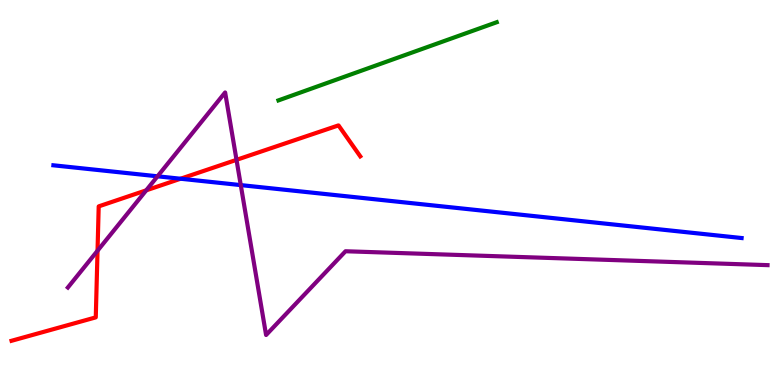[{'lines': ['blue', 'red'], 'intersections': [{'x': 2.33, 'y': 5.36}]}, {'lines': ['green', 'red'], 'intersections': []}, {'lines': ['purple', 'red'], 'intersections': [{'x': 1.26, 'y': 3.49}, {'x': 1.89, 'y': 5.06}, {'x': 3.05, 'y': 5.85}]}, {'lines': ['blue', 'green'], 'intersections': []}, {'lines': ['blue', 'purple'], 'intersections': [{'x': 2.03, 'y': 5.42}, {'x': 3.11, 'y': 5.19}]}, {'lines': ['green', 'purple'], 'intersections': []}]